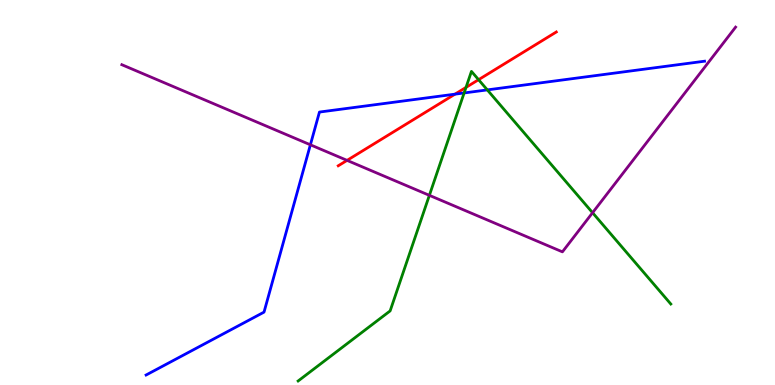[{'lines': ['blue', 'red'], 'intersections': [{'x': 5.87, 'y': 7.55}]}, {'lines': ['green', 'red'], 'intersections': [{'x': 6.01, 'y': 7.73}, {'x': 6.18, 'y': 7.93}]}, {'lines': ['purple', 'red'], 'intersections': [{'x': 4.48, 'y': 5.83}]}, {'lines': ['blue', 'green'], 'intersections': [{'x': 5.99, 'y': 7.59}, {'x': 6.29, 'y': 7.67}]}, {'lines': ['blue', 'purple'], 'intersections': [{'x': 4.0, 'y': 6.24}]}, {'lines': ['green', 'purple'], 'intersections': [{'x': 5.54, 'y': 4.93}, {'x': 7.65, 'y': 4.47}]}]